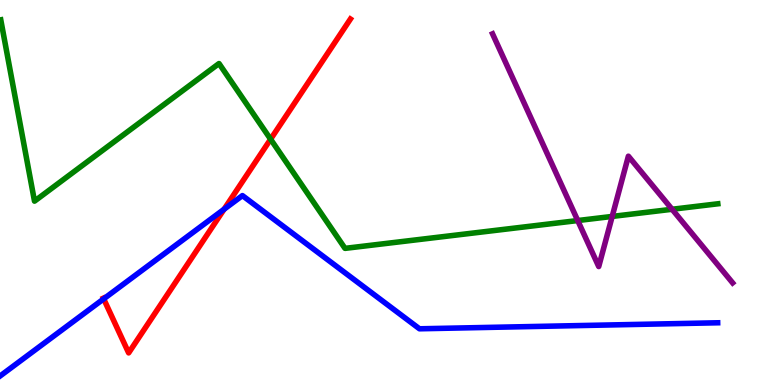[{'lines': ['blue', 'red'], 'intersections': [{'x': 1.34, 'y': 2.24}, {'x': 2.89, 'y': 4.57}]}, {'lines': ['green', 'red'], 'intersections': [{'x': 3.49, 'y': 6.38}]}, {'lines': ['purple', 'red'], 'intersections': []}, {'lines': ['blue', 'green'], 'intersections': []}, {'lines': ['blue', 'purple'], 'intersections': []}, {'lines': ['green', 'purple'], 'intersections': [{'x': 7.45, 'y': 4.27}, {'x': 7.9, 'y': 4.38}, {'x': 8.67, 'y': 4.56}]}]